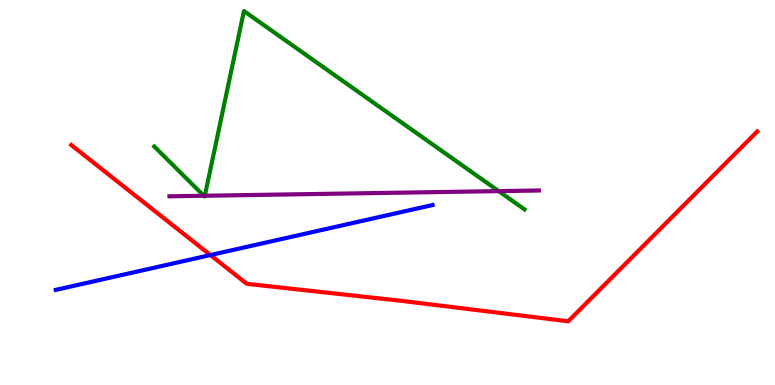[{'lines': ['blue', 'red'], 'intersections': [{'x': 2.72, 'y': 3.38}]}, {'lines': ['green', 'red'], 'intersections': []}, {'lines': ['purple', 'red'], 'intersections': []}, {'lines': ['blue', 'green'], 'intersections': []}, {'lines': ['blue', 'purple'], 'intersections': []}, {'lines': ['green', 'purple'], 'intersections': [{'x': 2.63, 'y': 4.92}, {'x': 2.64, 'y': 4.92}, {'x': 6.43, 'y': 5.04}]}]